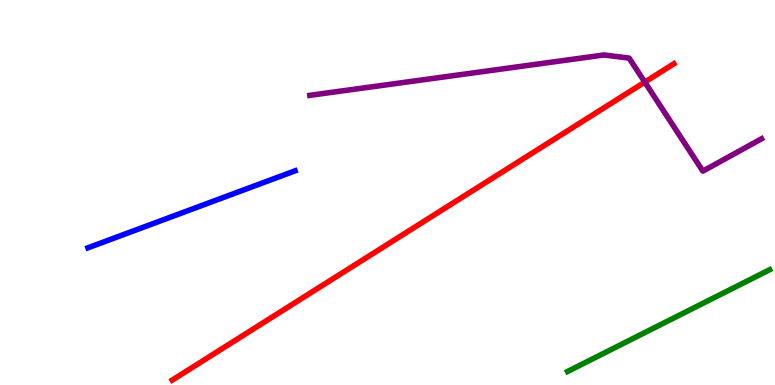[{'lines': ['blue', 'red'], 'intersections': []}, {'lines': ['green', 'red'], 'intersections': []}, {'lines': ['purple', 'red'], 'intersections': [{'x': 8.32, 'y': 7.87}]}, {'lines': ['blue', 'green'], 'intersections': []}, {'lines': ['blue', 'purple'], 'intersections': []}, {'lines': ['green', 'purple'], 'intersections': []}]